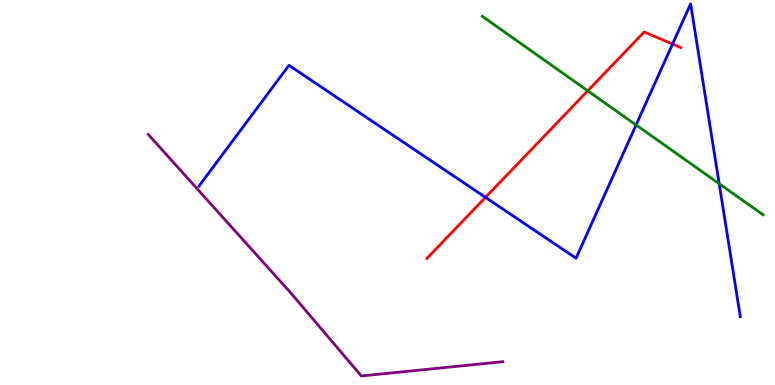[{'lines': ['blue', 'red'], 'intersections': [{'x': 6.26, 'y': 4.87}, {'x': 8.68, 'y': 8.86}]}, {'lines': ['green', 'red'], 'intersections': [{'x': 7.58, 'y': 7.64}]}, {'lines': ['purple', 'red'], 'intersections': []}, {'lines': ['blue', 'green'], 'intersections': [{'x': 8.21, 'y': 6.75}, {'x': 9.28, 'y': 5.23}]}, {'lines': ['blue', 'purple'], 'intersections': []}, {'lines': ['green', 'purple'], 'intersections': []}]